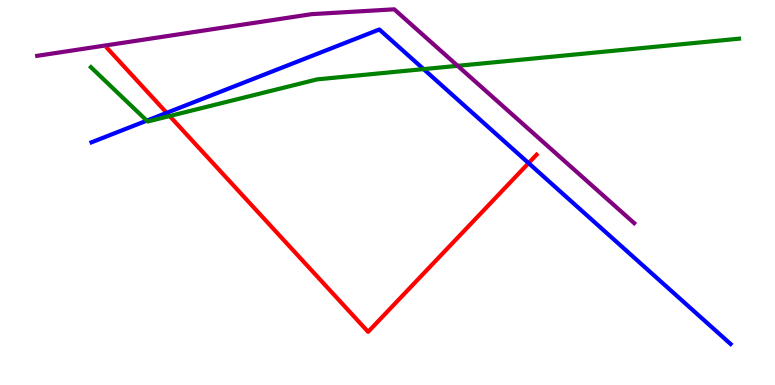[{'lines': ['blue', 'red'], 'intersections': [{'x': 2.15, 'y': 7.07}, {'x': 6.82, 'y': 5.76}]}, {'lines': ['green', 'red'], 'intersections': [{'x': 2.19, 'y': 6.99}]}, {'lines': ['purple', 'red'], 'intersections': []}, {'lines': ['blue', 'green'], 'intersections': [{'x': 1.89, 'y': 6.87}, {'x': 5.47, 'y': 8.2}]}, {'lines': ['blue', 'purple'], 'intersections': []}, {'lines': ['green', 'purple'], 'intersections': [{'x': 5.91, 'y': 8.29}]}]